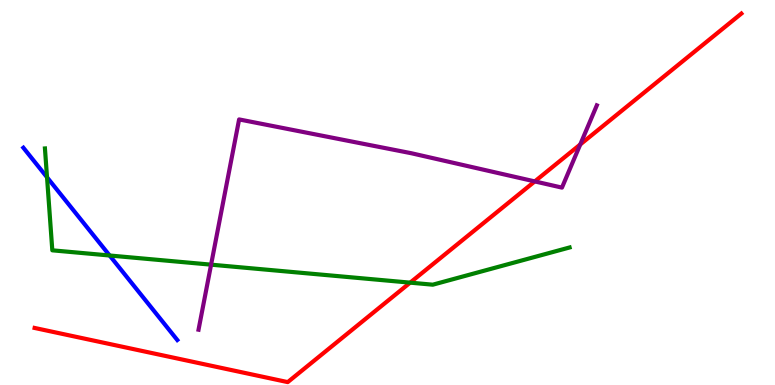[{'lines': ['blue', 'red'], 'intersections': []}, {'lines': ['green', 'red'], 'intersections': [{'x': 5.29, 'y': 2.66}]}, {'lines': ['purple', 'red'], 'intersections': [{'x': 6.9, 'y': 5.29}, {'x': 7.49, 'y': 6.25}]}, {'lines': ['blue', 'green'], 'intersections': [{'x': 0.607, 'y': 5.4}, {'x': 1.41, 'y': 3.36}]}, {'lines': ['blue', 'purple'], 'intersections': []}, {'lines': ['green', 'purple'], 'intersections': [{'x': 2.72, 'y': 3.13}]}]